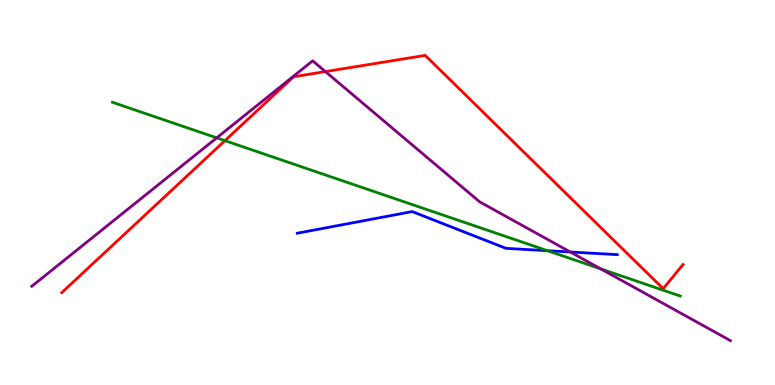[{'lines': ['blue', 'red'], 'intersections': []}, {'lines': ['green', 'red'], 'intersections': [{'x': 2.9, 'y': 6.35}]}, {'lines': ['purple', 'red'], 'intersections': [{'x': 4.2, 'y': 8.14}]}, {'lines': ['blue', 'green'], 'intersections': [{'x': 7.06, 'y': 3.49}]}, {'lines': ['blue', 'purple'], 'intersections': [{'x': 7.36, 'y': 3.45}]}, {'lines': ['green', 'purple'], 'intersections': [{'x': 2.8, 'y': 6.42}, {'x': 7.75, 'y': 3.01}]}]